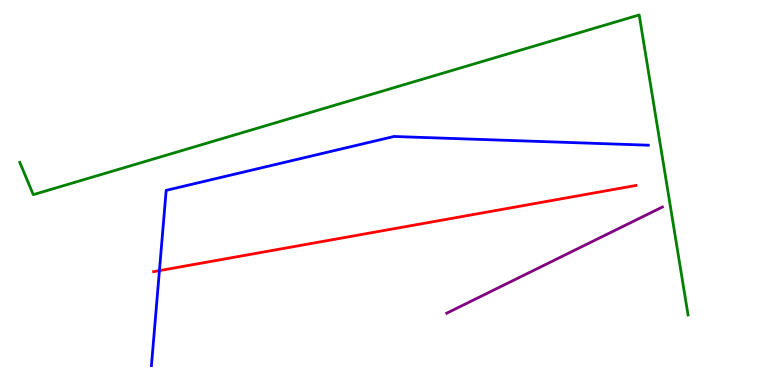[{'lines': ['blue', 'red'], 'intersections': [{'x': 2.06, 'y': 2.97}]}, {'lines': ['green', 'red'], 'intersections': []}, {'lines': ['purple', 'red'], 'intersections': []}, {'lines': ['blue', 'green'], 'intersections': []}, {'lines': ['blue', 'purple'], 'intersections': []}, {'lines': ['green', 'purple'], 'intersections': []}]